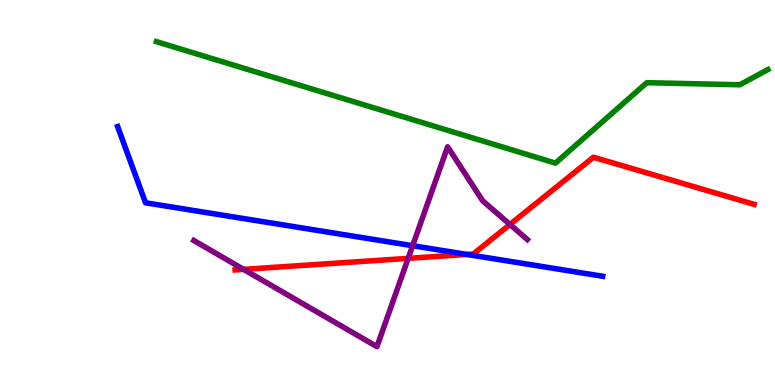[{'lines': ['blue', 'red'], 'intersections': [{'x': 6.02, 'y': 3.39}]}, {'lines': ['green', 'red'], 'intersections': []}, {'lines': ['purple', 'red'], 'intersections': [{'x': 3.14, 'y': 3.0}, {'x': 5.27, 'y': 3.29}, {'x': 6.58, 'y': 4.17}]}, {'lines': ['blue', 'green'], 'intersections': []}, {'lines': ['blue', 'purple'], 'intersections': [{'x': 5.32, 'y': 3.62}]}, {'lines': ['green', 'purple'], 'intersections': []}]